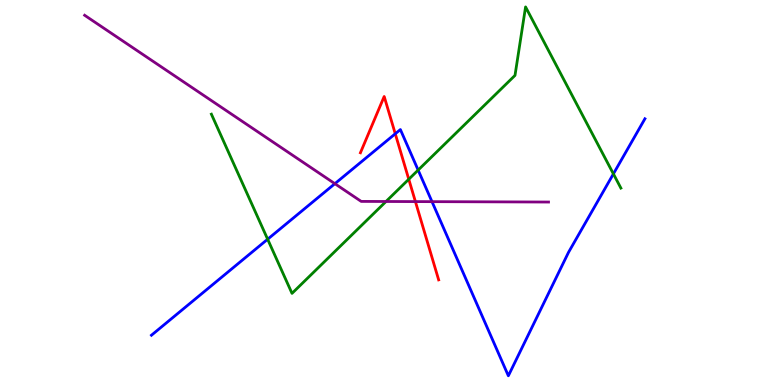[{'lines': ['blue', 'red'], 'intersections': [{'x': 5.1, 'y': 6.53}]}, {'lines': ['green', 'red'], 'intersections': [{'x': 5.27, 'y': 5.34}]}, {'lines': ['purple', 'red'], 'intersections': [{'x': 5.36, 'y': 4.76}]}, {'lines': ['blue', 'green'], 'intersections': [{'x': 3.45, 'y': 3.79}, {'x': 5.4, 'y': 5.58}, {'x': 7.91, 'y': 5.48}]}, {'lines': ['blue', 'purple'], 'intersections': [{'x': 4.32, 'y': 5.23}, {'x': 5.57, 'y': 4.76}]}, {'lines': ['green', 'purple'], 'intersections': [{'x': 4.98, 'y': 4.77}]}]